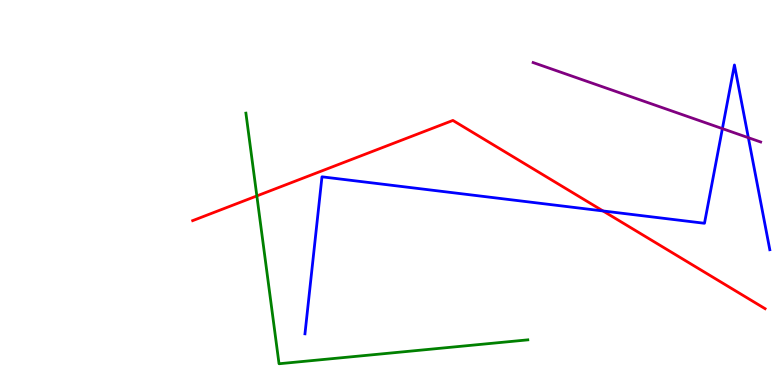[{'lines': ['blue', 'red'], 'intersections': [{'x': 7.78, 'y': 4.52}]}, {'lines': ['green', 'red'], 'intersections': [{'x': 3.31, 'y': 4.91}]}, {'lines': ['purple', 'red'], 'intersections': []}, {'lines': ['blue', 'green'], 'intersections': []}, {'lines': ['blue', 'purple'], 'intersections': [{'x': 9.32, 'y': 6.66}, {'x': 9.66, 'y': 6.42}]}, {'lines': ['green', 'purple'], 'intersections': []}]